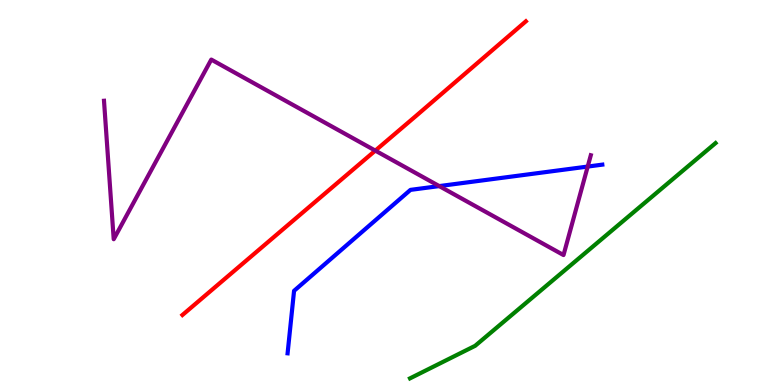[{'lines': ['blue', 'red'], 'intersections': []}, {'lines': ['green', 'red'], 'intersections': []}, {'lines': ['purple', 'red'], 'intersections': [{'x': 4.84, 'y': 6.09}]}, {'lines': ['blue', 'green'], 'intersections': []}, {'lines': ['blue', 'purple'], 'intersections': [{'x': 5.67, 'y': 5.17}, {'x': 7.58, 'y': 5.67}]}, {'lines': ['green', 'purple'], 'intersections': []}]